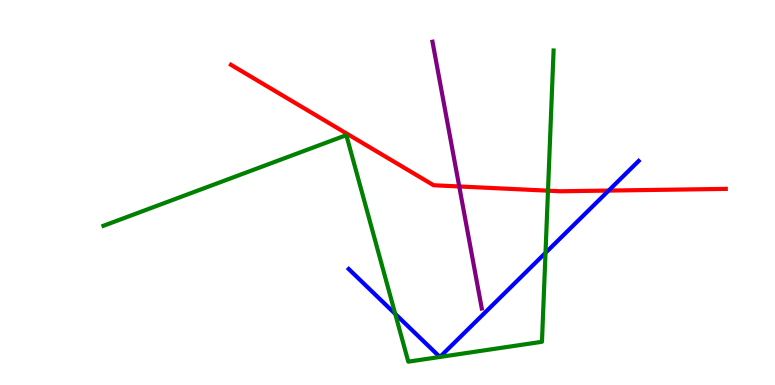[{'lines': ['blue', 'red'], 'intersections': [{'x': 7.85, 'y': 5.05}]}, {'lines': ['green', 'red'], 'intersections': [{'x': 7.07, 'y': 5.05}]}, {'lines': ['purple', 'red'], 'intersections': [{'x': 5.93, 'y': 5.16}]}, {'lines': ['blue', 'green'], 'intersections': [{'x': 5.1, 'y': 1.85}, {'x': 5.68, 'y': 0.728}, {'x': 5.68, 'y': 0.728}, {'x': 7.04, 'y': 3.43}]}, {'lines': ['blue', 'purple'], 'intersections': []}, {'lines': ['green', 'purple'], 'intersections': []}]